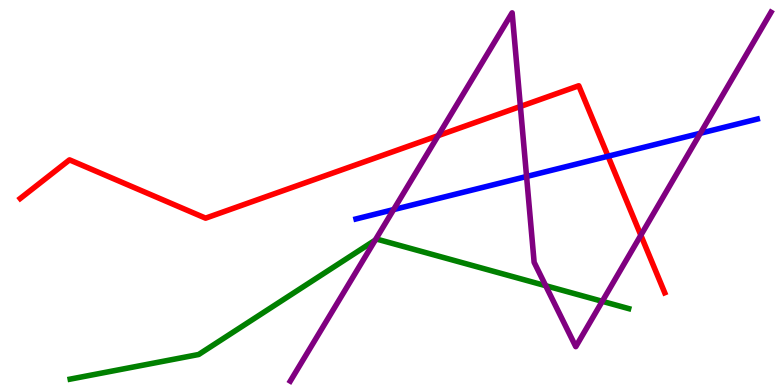[{'lines': ['blue', 'red'], 'intersections': [{'x': 7.85, 'y': 5.94}]}, {'lines': ['green', 'red'], 'intersections': []}, {'lines': ['purple', 'red'], 'intersections': [{'x': 5.65, 'y': 6.48}, {'x': 6.71, 'y': 7.23}, {'x': 8.27, 'y': 3.89}]}, {'lines': ['blue', 'green'], 'intersections': []}, {'lines': ['blue', 'purple'], 'intersections': [{'x': 5.08, 'y': 4.56}, {'x': 6.79, 'y': 5.42}, {'x': 9.04, 'y': 6.54}]}, {'lines': ['green', 'purple'], 'intersections': [{'x': 4.84, 'y': 3.76}, {'x': 7.04, 'y': 2.58}, {'x': 7.77, 'y': 2.17}]}]